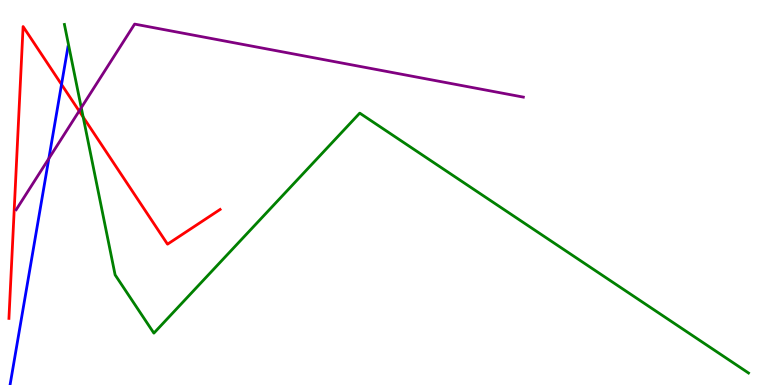[{'lines': ['blue', 'red'], 'intersections': [{'x': 0.794, 'y': 7.81}]}, {'lines': ['green', 'red'], 'intersections': [{'x': 1.07, 'y': 6.96}]}, {'lines': ['purple', 'red'], 'intersections': [{'x': 1.02, 'y': 7.12}]}, {'lines': ['blue', 'green'], 'intersections': []}, {'lines': ['blue', 'purple'], 'intersections': [{'x': 0.63, 'y': 5.88}]}, {'lines': ['green', 'purple'], 'intersections': [{'x': 1.05, 'y': 7.2}]}]